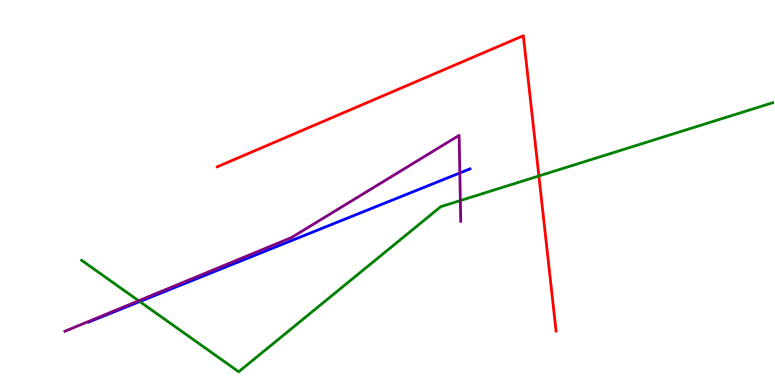[{'lines': ['blue', 'red'], 'intersections': []}, {'lines': ['green', 'red'], 'intersections': [{'x': 6.95, 'y': 5.43}]}, {'lines': ['purple', 'red'], 'intersections': []}, {'lines': ['blue', 'green'], 'intersections': [{'x': 1.8, 'y': 2.17}]}, {'lines': ['blue', 'purple'], 'intersections': [{'x': 5.93, 'y': 5.51}]}, {'lines': ['green', 'purple'], 'intersections': [{'x': 1.79, 'y': 2.19}, {'x': 5.94, 'y': 4.79}]}]